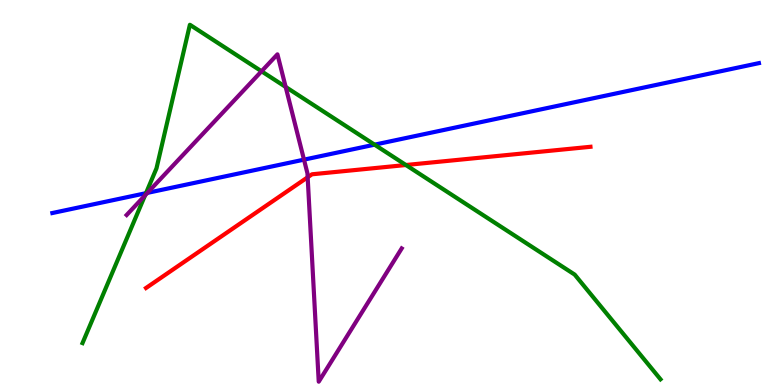[{'lines': ['blue', 'red'], 'intersections': []}, {'lines': ['green', 'red'], 'intersections': [{'x': 5.24, 'y': 5.71}]}, {'lines': ['purple', 'red'], 'intersections': [{'x': 3.97, 'y': 5.4}]}, {'lines': ['blue', 'green'], 'intersections': [{'x': 1.88, 'y': 4.98}, {'x': 4.83, 'y': 6.24}]}, {'lines': ['blue', 'purple'], 'intersections': [{'x': 1.9, 'y': 4.99}, {'x': 3.92, 'y': 5.85}]}, {'lines': ['green', 'purple'], 'intersections': [{'x': 1.87, 'y': 4.92}, {'x': 3.37, 'y': 8.15}, {'x': 3.69, 'y': 7.74}]}]